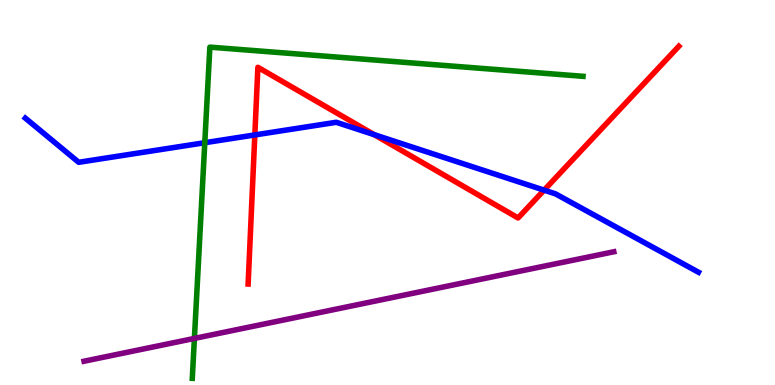[{'lines': ['blue', 'red'], 'intersections': [{'x': 3.29, 'y': 6.5}, {'x': 4.83, 'y': 6.5}, {'x': 7.02, 'y': 5.06}]}, {'lines': ['green', 'red'], 'intersections': []}, {'lines': ['purple', 'red'], 'intersections': []}, {'lines': ['blue', 'green'], 'intersections': [{'x': 2.64, 'y': 6.29}]}, {'lines': ['blue', 'purple'], 'intersections': []}, {'lines': ['green', 'purple'], 'intersections': [{'x': 2.51, 'y': 1.21}]}]